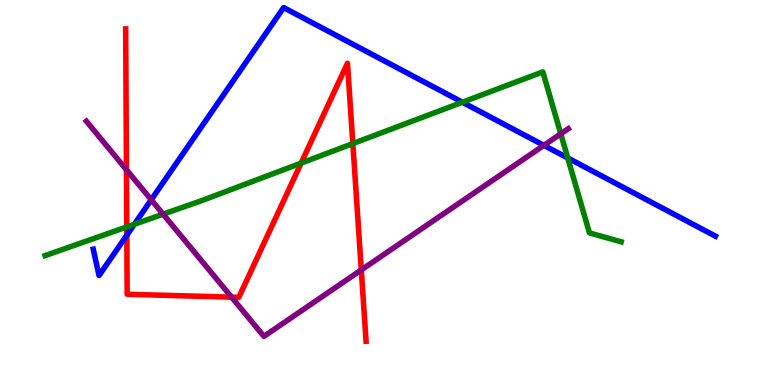[{'lines': ['blue', 'red'], 'intersections': [{'x': 1.64, 'y': 3.89}]}, {'lines': ['green', 'red'], 'intersections': [{'x': 1.64, 'y': 4.11}, {'x': 3.89, 'y': 5.76}, {'x': 4.55, 'y': 6.27}]}, {'lines': ['purple', 'red'], 'intersections': [{'x': 1.63, 'y': 5.59}, {'x': 2.99, 'y': 2.28}, {'x': 4.66, 'y': 2.99}]}, {'lines': ['blue', 'green'], 'intersections': [{'x': 1.73, 'y': 4.17}, {'x': 5.97, 'y': 7.34}, {'x': 7.33, 'y': 5.9}]}, {'lines': ['blue', 'purple'], 'intersections': [{'x': 1.95, 'y': 4.81}, {'x': 7.02, 'y': 6.22}]}, {'lines': ['green', 'purple'], 'intersections': [{'x': 2.1, 'y': 4.44}, {'x': 7.24, 'y': 6.52}]}]